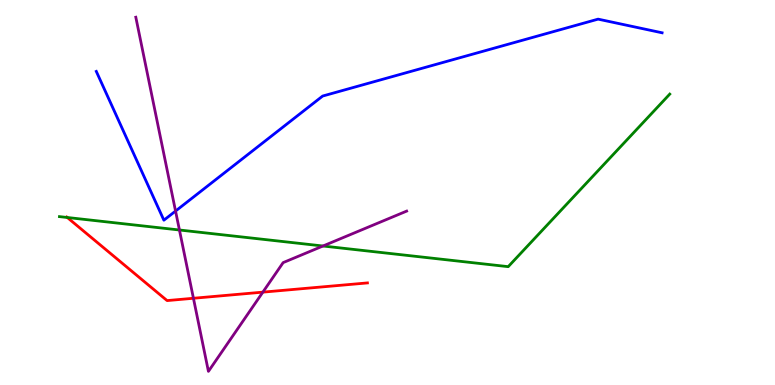[{'lines': ['blue', 'red'], 'intersections': []}, {'lines': ['green', 'red'], 'intersections': [{'x': 0.868, 'y': 4.35}]}, {'lines': ['purple', 'red'], 'intersections': [{'x': 2.5, 'y': 2.25}, {'x': 3.39, 'y': 2.41}]}, {'lines': ['blue', 'green'], 'intersections': []}, {'lines': ['blue', 'purple'], 'intersections': [{'x': 2.27, 'y': 4.52}]}, {'lines': ['green', 'purple'], 'intersections': [{'x': 2.32, 'y': 4.03}, {'x': 4.17, 'y': 3.61}]}]